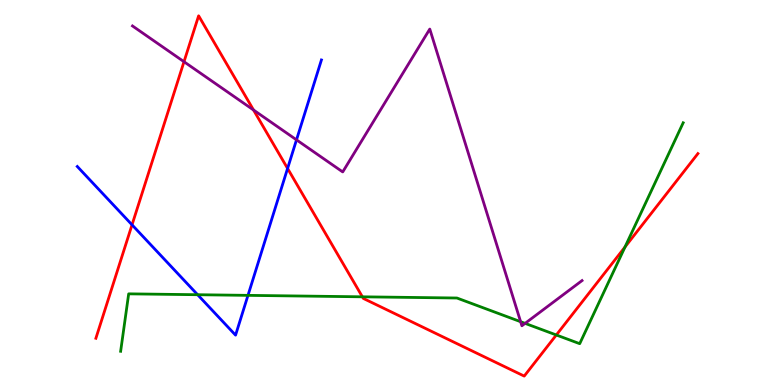[{'lines': ['blue', 'red'], 'intersections': [{'x': 1.7, 'y': 4.16}, {'x': 3.71, 'y': 5.62}]}, {'lines': ['green', 'red'], 'intersections': [{'x': 4.68, 'y': 2.29}, {'x': 7.18, 'y': 1.3}, {'x': 8.06, 'y': 3.58}]}, {'lines': ['purple', 'red'], 'intersections': [{'x': 2.37, 'y': 8.4}, {'x': 3.27, 'y': 7.14}]}, {'lines': ['blue', 'green'], 'intersections': [{'x': 2.55, 'y': 2.34}, {'x': 3.2, 'y': 2.33}]}, {'lines': ['blue', 'purple'], 'intersections': [{'x': 3.83, 'y': 6.37}]}, {'lines': ['green', 'purple'], 'intersections': [{'x': 6.72, 'y': 1.64}, {'x': 6.78, 'y': 1.6}]}]